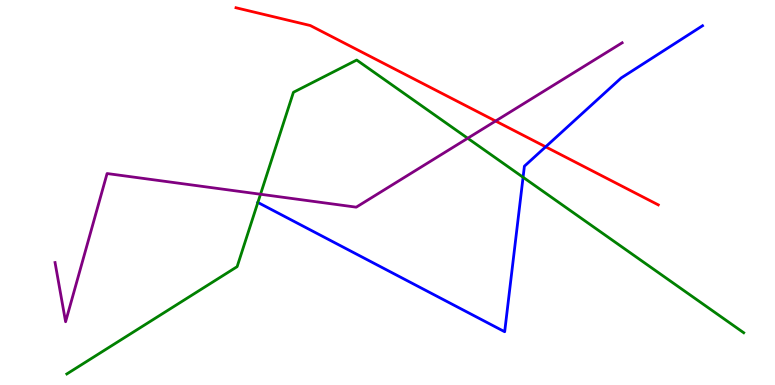[{'lines': ['blue', 'red'], 'intersections': [{'x': 7.04, 'y': 6.19}]}, {'lines': ['green', 'red'], 'intersections': []}, {'lines': ['purple', 'red'], 'intersections': [{'x': 6.39, 'y': 6.86}]}, {'lines': ['blue', 'green'], 'intersections': [{'x': 3.33, 'y': 4.74}, {'x': 6.75, 'y': 5.4}]}, {'lines': ['blue', 'purple'], 'intersections': []}, {'lines': ['green', 'purple'], 'intersections': [{'x': 3.36, 'y': 4.95}, {'x': 6.03, 'y': 6.41}]}]